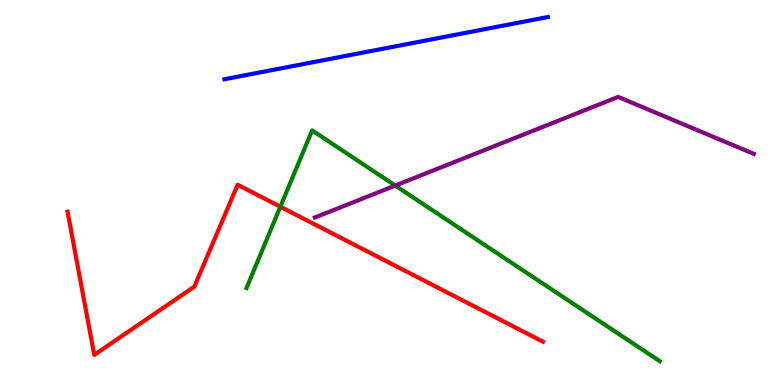[{'lines': ['blue', 'red'], 'intersections': []}, {'lines': ['green', 'red'], 'intersections': [{'x': 3.62, 'y': 4.63}]}, {'lines': ['purple', 'red'], 'intersections': []}, {'lines': ['blue', 'green'], 'intersections': []}, {'lines': ['blue', 'purple'], 'intersections': []}, {'lines': ['green', 'purple'], 'intersections': [{'x': 5.1, 'y': 5.18}]}]